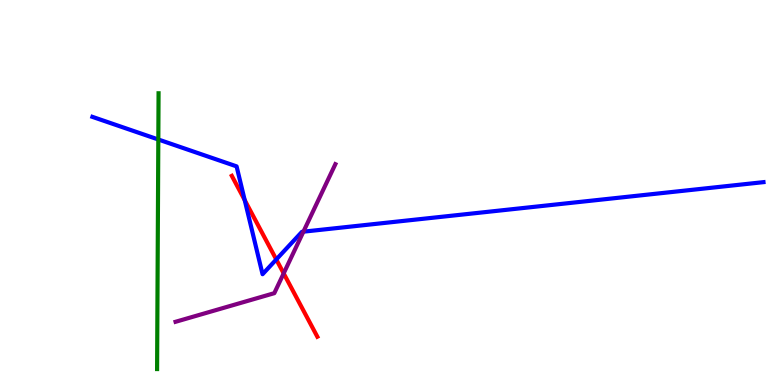[{'lines': ['blue', 'red'], 'intersections': [{'x': 3.16, 'y': 4.8}, {'x': 3.56, 'y': 3.26}]}, {'lines': ['green', 'red'], 'intersections': []}, {'lines': ['purple', 'red'], 'intersections': [{'x': 3.66, 'y': 2.9}]}, {'lines': ['blue', 'green'], 'intersections': [{'x': 2.04, 'y': 6.38}]}, {'lines': ['blue', 'purple'], 'intersections': [{'x': 3.91, 'y': 3.98}]}, {'lines': ['green', 'purple'], 'intersections': []}]